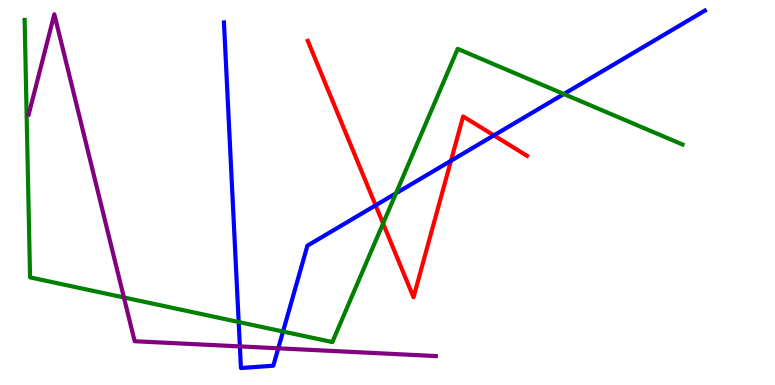[{'lines': ['blue', 'red'], 'intersections': [{'x': 4.85, 'y': 4.67}, {'x': 5.82, 'y': 5.82}, {'x': 6.37, 'y': 6.48}]}, {'lines': ['green', 'red'], 'intersections': [{'x': 4.94, 'y': 4.2}]}, {'lines': ['purple', 'red'], 'intersections': []}, {'lines': ['blue', 'green'], 'intersections': [{'x': 3.08, 'y': 1.64}, {'x': 3.65, 'y': 1.39}, {'x': 5.11, 'y': 4.98}, {'x': 7.28, 'y': 7.56}]}, {'lines': ['blue', 'purple'], 'intersections': [{'x': 3.1, 'y': 1.0}, {'x': 3.59, 'y': 0.953}]}, {'lines': ['green', 'purple'], 'intersections': [{'x': 1.6, 'y': 2.27}]}]